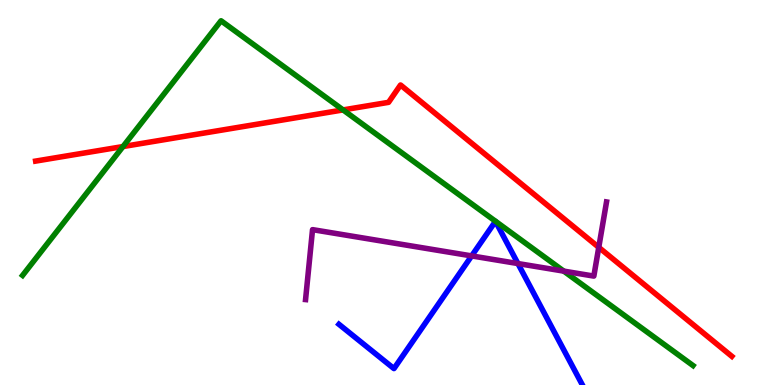[{'lines': ['blue', 'red'], 'intersections': []}, {'lines': ['green', 'red'], 'intersections': [{'x': 1.59, 'y': 6.19}, {'x': 4.43, 'y': 7.15}]}, {'lines': ['purple', 'red'], 'intersections': [{'x': 7.73, 'y': 3.58}]}, {'lines': ['blue', 'green'], 'intersections': []}, {'lines': ['blue', 'purple'], 'intersections': [{'x': 6.09, 'y': 3.35}, {'x': 6.68, 'y': 3.15}]}, {'lines': ['green', 'purple'], 'intersections': [{'x': 7.27, 'y': 2.96}]}]